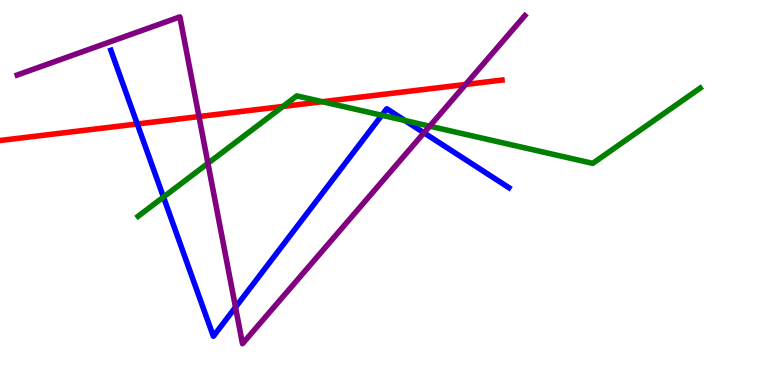[{'lines': ['blue', 'red'], 'intersections': [{'x': 1.77, 'y': 6.78}]}, {'lines': ['green', 'red'], 'intersections': [{'x': 3.65, 'y': 7.24}, {'x': 4.16, 'y': 7.36}]}, {'lines': ['purple', 'red'], 'intersections': [{'x': 2.57, 'y': 6.97}, {'x': 6.01, 'y': 7.81}]}, {'lines': ['blue', 'green'], 'intersections': [{'x': 2.11, 'y': 4.88}, {'x': 4.93, 'y': 7.01}, {'x': 5.23, 'y': 6.87}]}, {'lines': ['blue', 'purple'], 'intersections': [{'x': 3.04, 'y': 2.02}, {'x': 5.47, 'y': 6.55}]}, {'lines': ['green', 'purple'], 'intersections': [{'x': 2.68, 'y': 5.76}, {'x': 5.54, 'y': 6.72}]}]